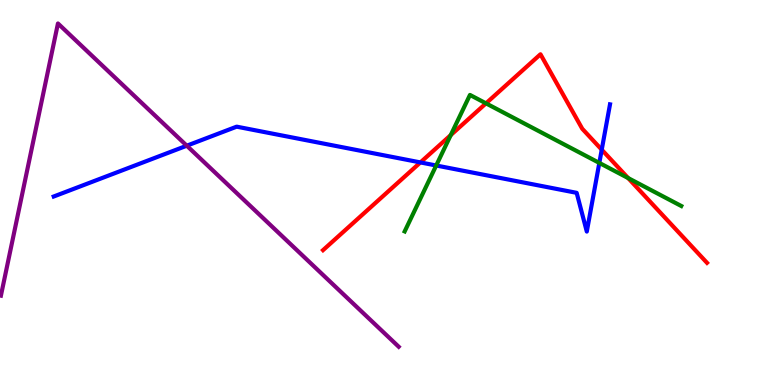[{'lines': ['blue', 'red'], 'intersections': [{'x': 5.42, 'y': 5.78}, {'x': 7.76, 'y': 6.11}]}, {'lines': ['green', 'red'], 'intersections': [{'x': 5.82, 'y': 6.49}, {'x': 6.27, 'y': 7.32}, {'x': 8.1, 'y': 5.38}]}, {'lines': ['purple', 'red'], 'intersections': []}, {'lines': ['blue', 'green'], 'intersections': [{'x': 5.63, 'y': 5.7}, {'x': 7.73, 'y': 5.77}]}, {'lines': ['blue', 'purple'], 'intersections': [{'x': 2.41, 'y': 6.22}]}, {'lines': ['green', 'purple'], 'intersections': []}]